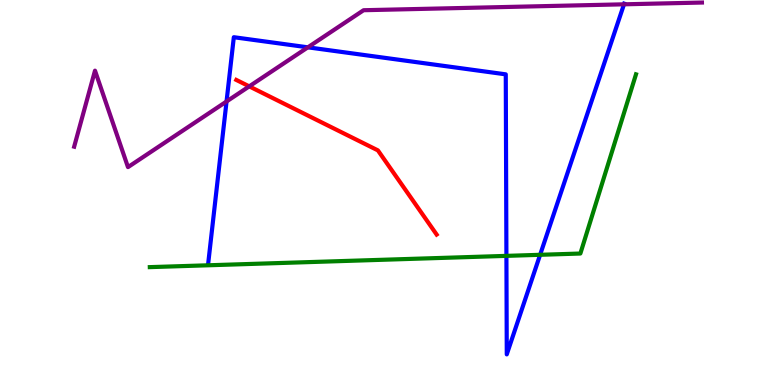[{'lines': ['blue', 'red'], 'intersections': []}, {'lines': ['green', 'red'], 'intersections': []}, {'lines': ['purple', 'red'], 'intersections': [{'x': 3.22, 'y': 7.76}]}, {'lines': ['blue', 'green'], 'intersections': [{'x': 6.53, 'y': 3.35}, {'x': 6.97, 'y': 3.38}]}, {'lines': ['blue', 'purple'], 'intersections': [{'x': 2.92, 'y': 7.36}, {'x': 3.97, 'y': 8.77}, {'x': 8.05, 'y': 9.89}]}, {'lines': ['green', 'purple'], 'intersections': []}]